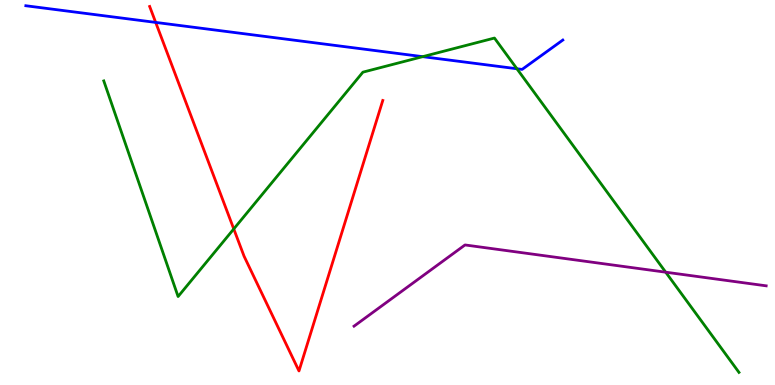[{'lines': ['blue', 'red'], 'intersections': [{'x': 2.01, 'y': 9.42}]}, {'lines': ['green', 'red'], 'intersections': [{'x': 3.02, 'y': 4.05}]}, {'lines': ['purple', 'red'], 'intersections': []}, {'lines': ['blue', 'green'], 'intersections': [{'x': 5.45, 'y': 8.53}, {'x': 6.67, 'y': 8.21}]}, {'lines': ['blue', 'purple'], 'intersections': []}, {'lines': ['green', 'purple'], 'intersections': [{'x': 8.59, 'y': 2.93}]}]